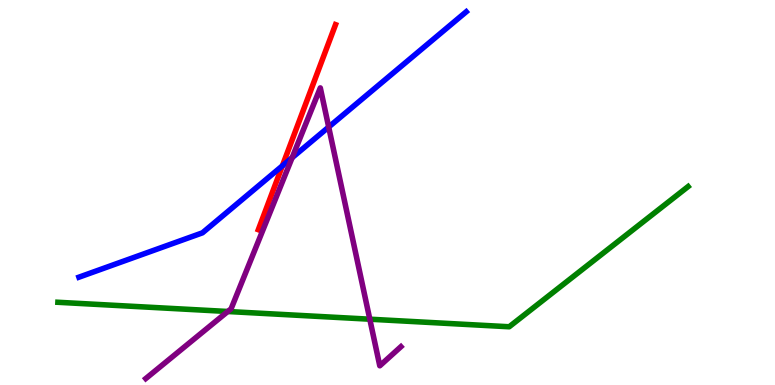[{'lines': ['blue', 'red'], 'intersections': [{'x': 3.64, 'y': 5.69}]}, {'lines': ['green', 'red'], 'intersections': []}, {'lines': ['purple', 'red'], 'intersections': []}, {'lines': ['blue', 'green'], 'intersections': []}, {'lines': ['blue', 'purple'], 'intersections': [{'x': 3.77, 'y': 5.9}, {'x': 4.24, 'y': 6.7}]}, {'lines': ['green', 'purple'], 'intersections': [{'x': 2.94, 'y': 1.91}, {'x': 4.77, 'y': 1.71}]}]